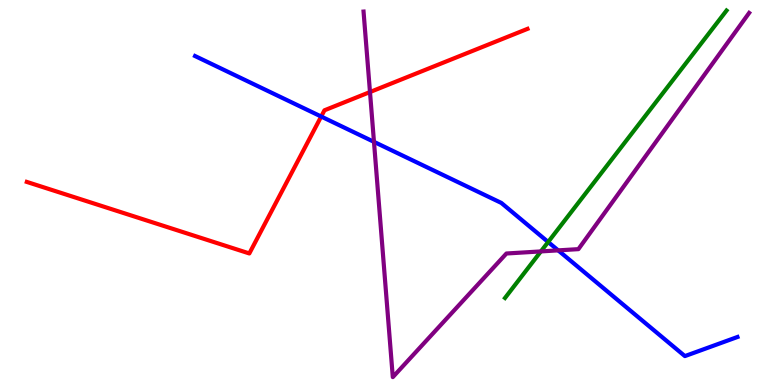[{'lines': ['blue', 'red'], 'intersections': [{'x': 4.14, 'y': 6.97}]}, {'lines': ['green', 'red'], 'intersections': []}, {'lines': ['purple', 'red'], 'intersections': [{'x': 4.77, 'y': 7.61}]}, {'lines': ['blue', 'green'], 'intersections': [{'x': 7.07, 'y': 3.71}]}, {'lines': ['blue', 'purple'], 'intersections': [{'x': 4.83, 'y': 6.32}, {'x': 7.2, 'y': 3.5}]}, {'lines': ['green', 'purple'], 'intersections': [{'x': 6.98, 'y': 3.47}]}]